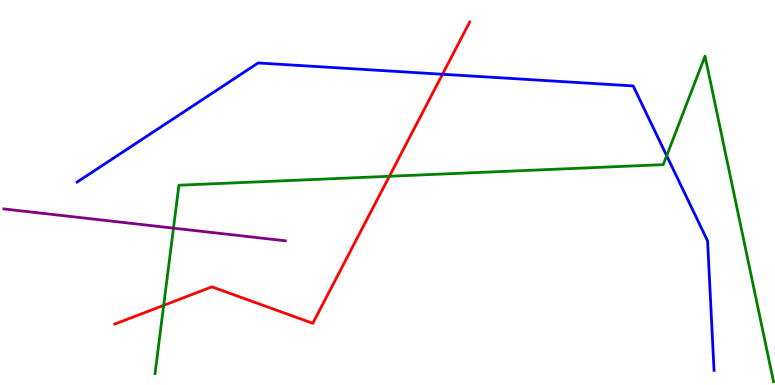[{'lines': ['blue', 'red'], 'intersections': [{'x': 5.71, 'y': 8.07}]}, {'lines': ['green', 'red'], 'intersections': [{'x': 2.11, 'y': 2.07}, {'x': 5.02, 'y': 5.42}]}, {'lines': ['purple', 'red'], 'intersections': []}, {'lines': ['blue', 'green'], 'intersections': [{'x': 8.6, 'y': 5.96}]}, {'lines': ['blue', 'purple'], 'intersections': []}, {'lines': ['green', 'purple'], 'intersections': [{'x': 2.24, 'y': 4.07}]}]